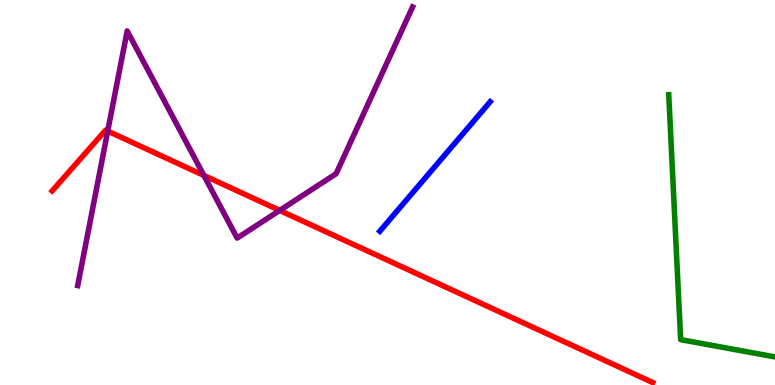[{'lines': ['blue', 'red'], 'intersections': []}, {'lines': ['green', 'red'], 'intersections': []}, {'lines': ['purple', 'red'], 'intersections': [{'x': 1.39, 'y': 6.6}, {'x': 2.63, 'y': 5.44}, {'x': 3.61, 'y': 4.53}]}, {'lines': ['blue', 'green'], 'intersections': []}, {'lines': ['blue', 'purple'], 'intersections': []}, {'lines': ['green', 'purple'], 'intersections': []}]